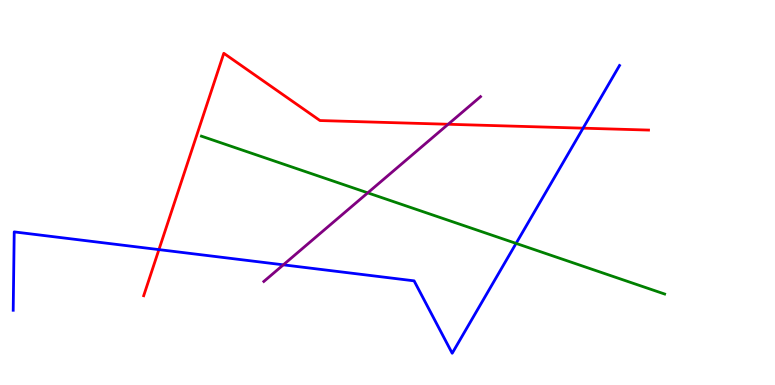[{'lines': ['blue', 'red'], 'intersections': [{'x': 2.05, 'y': 3.52}, {'x': 7.52, 'y': 6.67}]}, {'lines': ['green', 'red'], 'intersections': []}, {'lines': ['purple', 'red'], 'intersections': [{'x': 5.78, 'y': 6.77}]}, {'lines': ['blue', 'green'], 'intersections': [{'x': 6.66, 'y': 3.68}]}, {'lines': ['blue', 'purple'], 'intersections': [{'x': 3.66, 'y': 3.12}]}, {'lines': ['green', 'purple'], 'intersections': [{'x': 4.75, 'y': 4.99}]}]